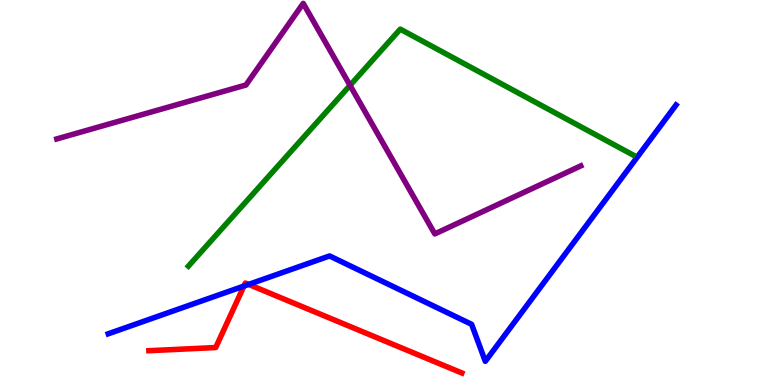[{'lines': ['blue', 'red'], 'intersections': [{'x': 3.15, 'y': 2.57}, {'x': 3.21, 'y': 2.61}]}, {'lines': ['green', 'red'], 'intersections': []}, {'lines': ['purple', 'red'], 'intersections': []}, {'lines': ['blue', 'green'], 'intersections': []}, {'lines': ['blue', 'purple'], 'intersections': []}, {'lines': ['green', 'purple'], 'intersections': [{'x': 4.52, 'y': 7.78}]}]